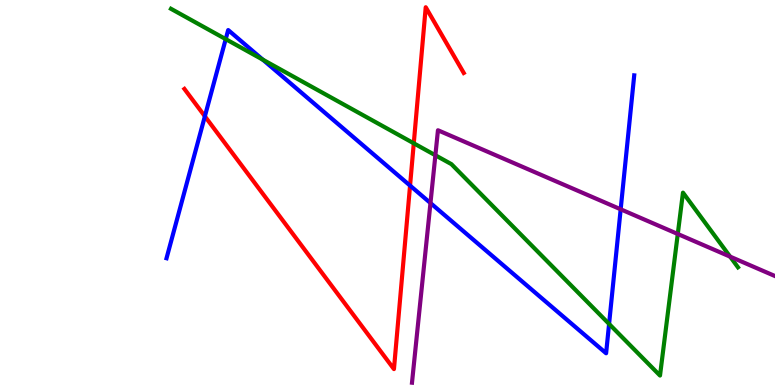[{'lines': ['blue', 'red'], 'intersections': [{'x': 2.64, 'y': 6.98}, {'x': 5.29, 'y': 5.18}]}, {'lines': ['green', 'red'], 'intersections': [{'x': 5.34, 'y': 6.28}]}, {'lines': ['purple', 'red'], 'intersections': []}, {'lines': ['blue', 'green'], 'intersections': [{'x': 2.91, 'y': 8.98}, {'x': 3.39, 'y': 8.45}, {'x': 7.86, 'y': 1.59}]}, {'lines': ['blue', 'purple'], 'intersections': [{'x': 5.55, 'y': 4.73}, {'x': 8.01, 'y': 4.56}]}, {'lines': ['green', 'purple'], 'intersections': [{'x': 5.62, 'y': 5.97}, {'x': 8.75, 'y': 3.92}, {'x': 9.42, 'y': 3.33}]}]